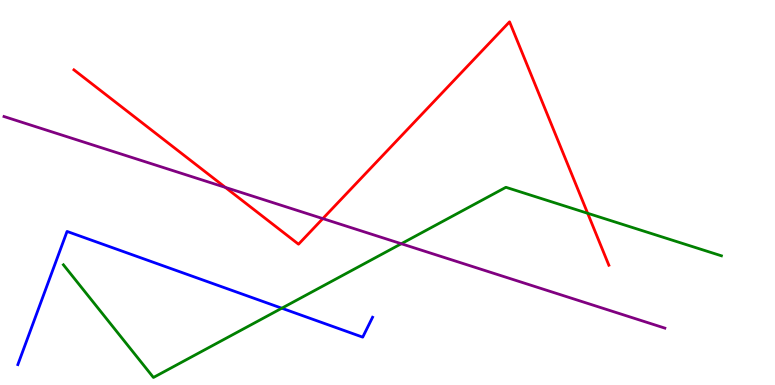[{'lines': ['blue', 'red'], 'intersections': []}, {'lines': ['green', 'red'], 'intersections': [{'x': 7.58, 'y': 4.46}]}, {'lines': ['purple', 'red'], 'intersections': [{'x': 2.91, 'y': 5.13}, {'x': 4.17, 'y': 4.32}]}, {'lines': ['blue', 'green'], 'intersections': [{'x': 3.64, 'y': 1.99}]}, {'lines': ['blue', 'purple'], 'intersections': []}, {'lines': ['green', 'purple'], 'intersections': [{'x': 5.18, 'y': 3.67}]}]